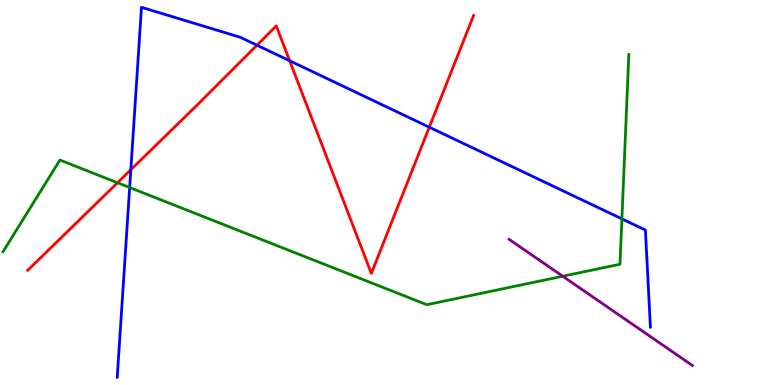[{'lines': ['blue', 'red'], 'intersections': [{'x': 1.69, 'y': 5.59}, {'x': 3.32, 'y': 8.83}, {'x': 3.74, 'y': 8.42}, {'x': 5.54, 'y': 6.7}]}, {'lines': ['green', 'red'], 'intersections': [{'x': 1.52, 'y': 5.25}]}, {'lines': ['purple', 'red'], 'intersections': []}, {'lines': ['blue', 'green'], 'intersections': [{'x': 1.67, 'y': 5.13}, {'x': 8.02, 'y': 4.32}]}, {'lines': ['blue', 'purple'], 'intersections': []}, {'lines': ['green', 'purple'], 'intersections': [{'x': 7.26, 'y': 2.82}]}]